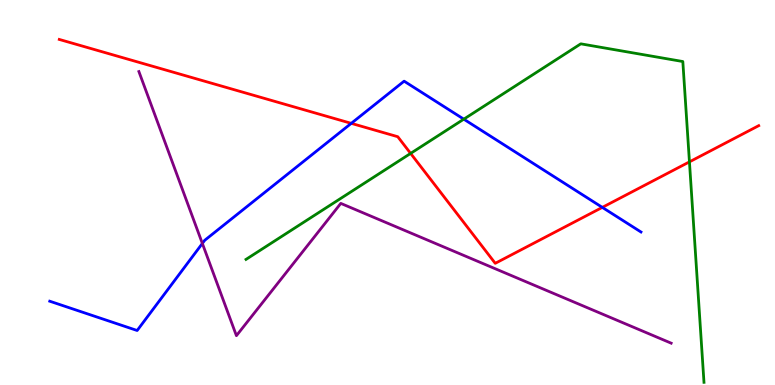[{'lines': ['blue', 'red'], 'intersections': [{'x': 4.53, 'y': 6.8}, {'x': 7.77, 'y': 4.61}]}, {'lines': ['green', 'red'], 'intersections': [{'x': 5.3, 'y': 6.02}, {'x': 8.9, 'y': 5.8}]}, {'lines': ['purple', 'red'], 'intersections': []}, {'lines': ['blue', 'green'], 'intersections': [{'x': 5.98, 'y': 6.9}]}, {'lines': ['blue', 'purple'], 'intersections': [{'x': 2.61, 'y': 3.68}]}, {'lines': ['green', 'purple'], 'intersections': []}]